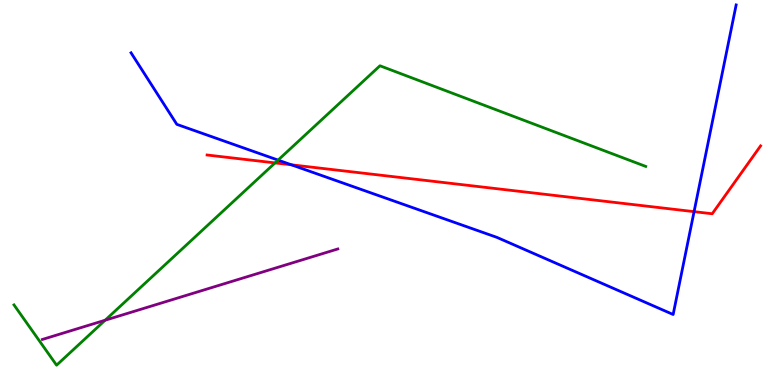[{'lines': ['blue', 'red'], 'intersections': [{'x': 3.76, 'y': 5.72}, {'x': 8.96, 'y': 4.5}]}, {'lines': ['green', 'red'], 'intersections': [{'x': 3.55, 'y': 5.77}]}, {'lines': ['purple', 'red'], 'intersections': []}, {'lines': ['blue', 'green'], 'intersections': [{'x': 3.59, 'y': 5.84}]}, {'lines': ['blue', 'purple'], 'intersections': []}, {'lines': ['green', 'purple'], 'intersections': [{'x': 1.36, 'y': 1.68}]}]